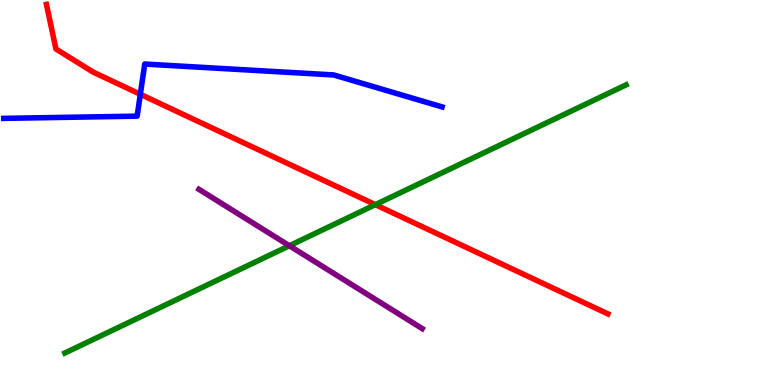[{'lines': ['blue', 'red'], 'intersections': [{'x': 1.81, 'y': 7.55}]}, {'lines': ['green', 'red'], 'intersections': [{'x': 4.84, 'y': 4.68}]}, {'lines': ['purple', 'red'], 'intersections': []}, {'lines': ['blue', 'green'], 'intersections': []}, {'lines': ['blue', 'purple'], 'intersections': []}, {'lines': ['green', 'purple'], 'intersections': [{'x': 3.73, 'y': 3.62}]}]